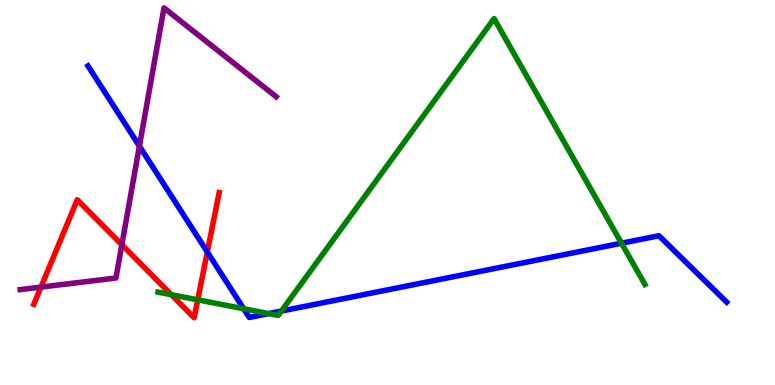[{'lines': ['blue', 'red'], 'intersections': [{'x': 2.67, 'y': 3.45}]}, {'lines': ['green', 'red'], 'intersections': [{'x': 2.21, 'y': 2.35}, {'x': 2.55, 'y': 2.21}]}, {'lines': ['purple', 'red'], 'intersections': [{'x': 0.528, 'y': 2.54}, {'x': 1.57, 'y': 3.64}]}, {'lines': ['blue', 'green'], 'intersections': [{'x': 3.14, 'y': 1.98}, {'x': 3.47, 'y': 1.86}, {'x': 3.63, 'y': 1.92}, {'x': 8.02, 'y': 3.68}]}, {'lines': ['blue', 'purple'], 'intersections': [{'x': 1.8, 'y': 6.2}]}, {'lines': ['green', 'purple'], 'intersections': []}]